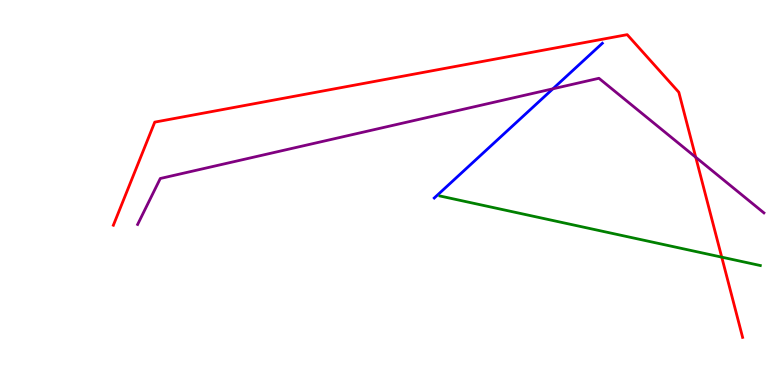[{'lines': ['blue', 'red'], 'intersections': []}, {'lines': ['green', 'red'], 'intersections': [{'x': 9.31, 'y': 3.32}]}, {'lines': ['purple', 'red'], 'intersections': [{'x': 8.98, 'y': 5.92}]}, {'lines': ['blue', 'green'], 'intersections': []}, {'lines': ['blue', 'purple'], 'intersections': [{'x': 7.13, 'y': 7.69}]}, {'lines': ['green', 'purple'], 'intersections': []}]